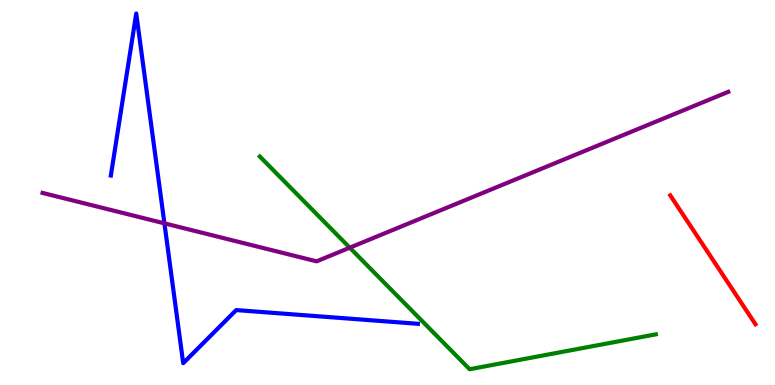[{'lines': ['blue', 'red'], 'intersections': []}, {'lines': ['green', 'red'], 'intersections': []}, {'lines': ['purple', 'red'], 'intersections': []}, {'lines': ['blue', 'green'], 'intersections': []}, {'lines': ['blue', 'purple'], 'intersections': [{'x': 2.12, 'y': 4.2}]}, {'lines': ['green', 'purple'], 'intersections': [{'x': 4.51, 'y': 3.57}]}]